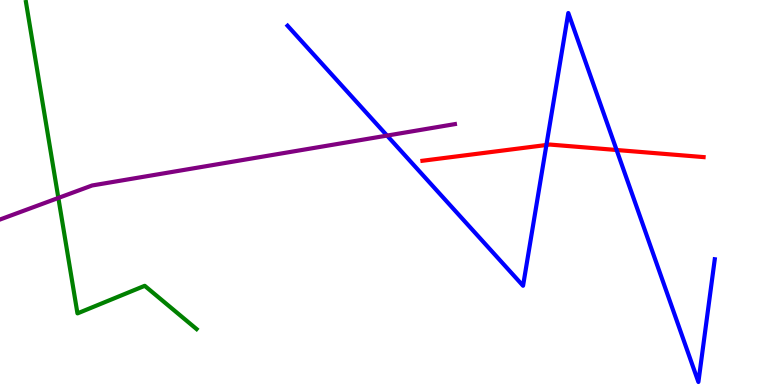[{'lines': ['blue', 'red'], 'intersections': [{'x': 7.05, 'y': 6.23}, {'x': 7.96, 'y': 6.1}]}, {'lines': ['green', 'red'], 'intersections': []}, {'lines': ['purple', 'red'], 'intersections': []}, {'lines': ['blue', 'green'], 'intersections': []}, {'lines': ['blue', 'purple'], 'intersections': [{'x': 4.99, 'y': 6.48}]}, {'lines': ['green', 'purple'], 'intersections': [{'x': 0.753, 'y': 4.86}]}]